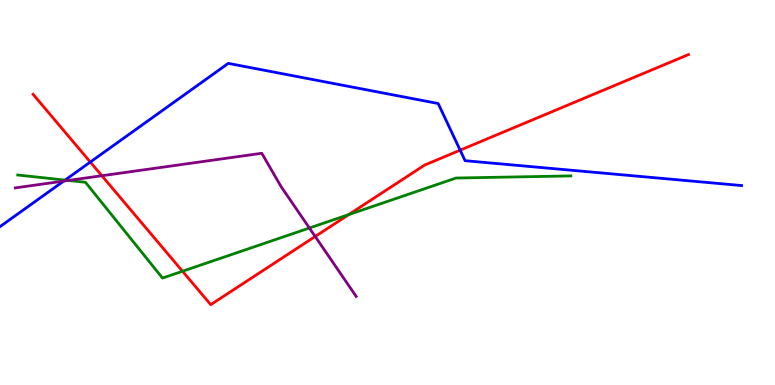[{'lines': ['blue', 'red'], 'intersections': [{'x': 1.17, 'y': 5.79}, {'x': 5.94, 'y': 6.1}]}, {'lines': ['green', 'red'], 'intersections': [{'x': 2.35, 'y': 2.95}, {'x': 4.5, 'y': 4.43}]}, {'lines': ['purple', 'red'], 'intersections': [{'x': 1.31, 'y': 5.44}, {'x': 4.07, 'y': 3.86}]}, {'lines': ['blue', 'green'], 'intersections': [{'x': 0.84, 'y': 5.32}]}, {'lines': ['blue', 'purple'], 'intersections': [{'x': 0.822, 'y': 5.3}]}, {'lines': ['green', 'purple'], 'intersections': [{'x': 0.881, 'y': 5.31}, {'x': 3.99, 'y': 4.08}]}]